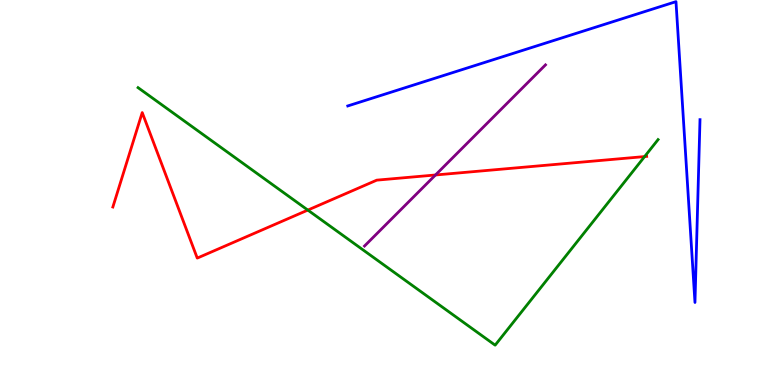[{'lines': ['blue', 'red'], 'intersections': []}, {'lines': ['green', 'red'], 'intersections': [{'x': 3.97, 'y': 4.54}, {'x': 8.32, 'y': 5.93}]}, {'lines': ['purple', 'red'], 'intersections': [{'x': 5.62, 'y': 5.46}]}, {'lines': ['blue', 'green'], 'intersections': []}, {'lines': ['blue', 'purple'], 'intersections': []}, {'lines': ['green', 'purple'], 'intersections': []}]